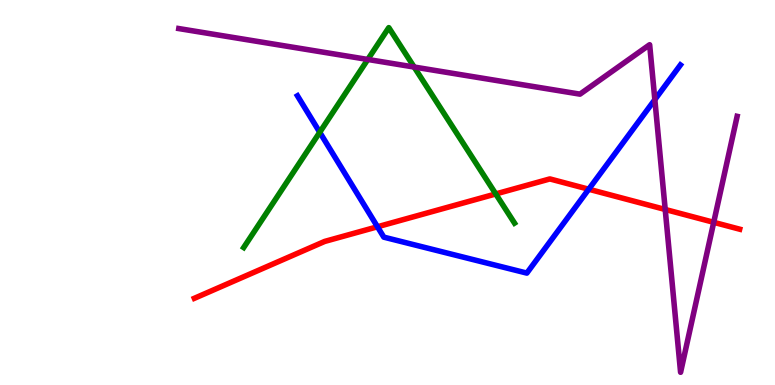[{'lines': ['blue', 'red'], 'intersections': [{'x': 4.87, 'y': 4.11}, {'x': 7.6, 'y': 5.09}]}, {'lines': ['green', 'red'], 'intersections': [{'x': 6.4, 'y': 4.96}]}, {'lines': ['purple', 'red'], 'intersections': [{'x': 8.58, 'y': 4.56}, {'x': 9.21, 'y': 4.23}]}, {'lines': ['blue', 'green'], 'intersections': [{'x': 4.13, 'y': 6.56}]}, {'lines': ['blue', 'purple'], 'intersections': [{'x': 8.45, 'y': 7.41}]}, {'lines': ['green', 'purple'], 'intersections': [{'x': 4.75, 'y': 8.46}, {'x': 5.34, 'y': 8.26}]}]